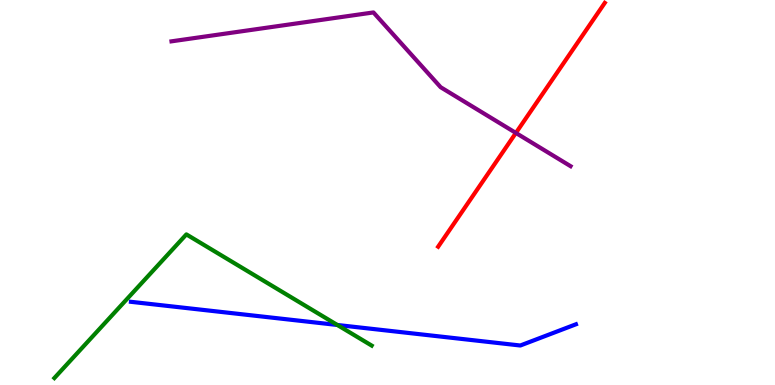[{'lines': ['blue', 'red'], 'intersections': []}, {'lines': ['green', 'red'], 'intersections': []}, {'lines': ['purple', 'red'], 'intersections': [{'x': 6.66, 'y': 6.55}]}, {'lines': ['blue', 'green'], 'intersections': [{'x': 4.35, 'y': 1.56}]}, {'lines': ['blue', 'purple'], 'intersections': []}, {'lines': ['green', 'purple'], 'intersections': []}]